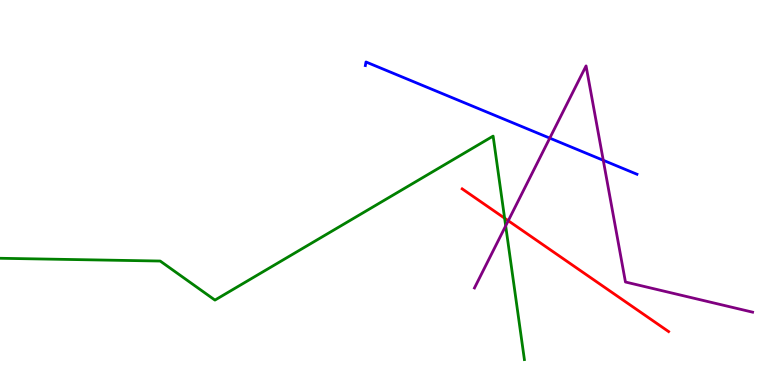[{'lines': ['blue', 'red'], 'intersections': []}, {'lines': ['green', 'red'], 'intersections': [{'x': 6.51, 'y': 4.33}]}, {'lines': ['purple', 'red'], 'intersections': [{'x': 6.56, 'y': 4.27}]}, {'lines': ['blue', 'green'], 'intersections': []}, {'lines': ['blue', 'purple'], 'intersections': [{'x': 7.09, 'y': 6.41}, {'x': 7.78, 'y': 5.84}]}, {'lines': ['green', 'purple'], 'intersections': [{'x': 6.52, 'y': 4.13}]}]